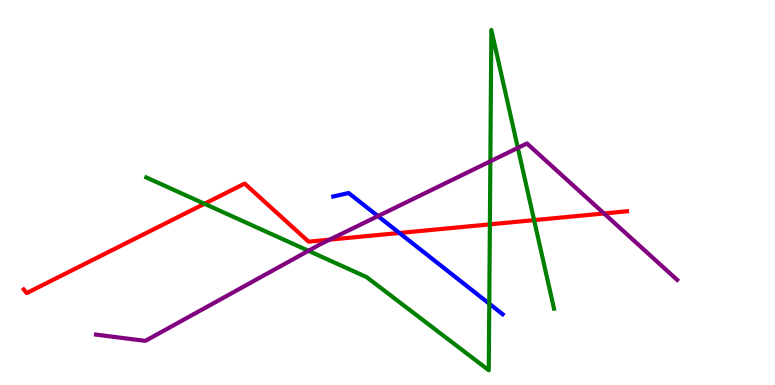[{'lines': ['blue', 'red'], 'intersections': [{'x': 5.15, 'y': 3.95}]}, {'lines': ['green', 'red'], 'intersections': [{'x': 2.64, 'y': 4.71}, {'x': 6.32, 'y': 4.17}, {'x': 6.89, 'y': 4.28}]}, {'lines': ['purple', 'red'], 'intersections': [{'x': 4.25, 'y': 3.78}, {'x': 7.79, 'y': 4.46}]}, {'lines': ['blue', 'green'], 'intersections': [{'x': 6.31, 'y': 2.11}]}, {'lines': ['blue', 'purple'], 'intersections': [{'x': 4.88, 'y': 4.39}]}, {'lines': ['green', 'purple'], 'intersections': [{'x': 3.98, 'y': 3.49}, {'x': 6.33, 'y': 5.81}, {'x': 6.68, 'y': 6.16}]}]